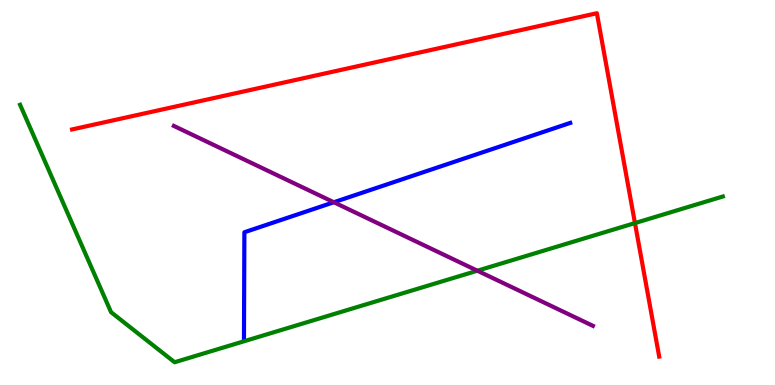[{'lines': ['blue', 'red'], 'intersections': []}, {'lines': ['green', 'red'], 'intersections': [{'x': 8.19, 'y': 4.21}]}, {'lines': ['purple', 'red'], 'intersections': []}, {'lines': ['blue', 'green'], 'intersections': []}, {'lines': ['blue', 'purple'], 'intersections': [{'x': 4.31, 'y': 4.75}]}, {'lines': ['green', 'purple'], 'intersections': [{'x': 6.16, 'y': 2.97}]}]